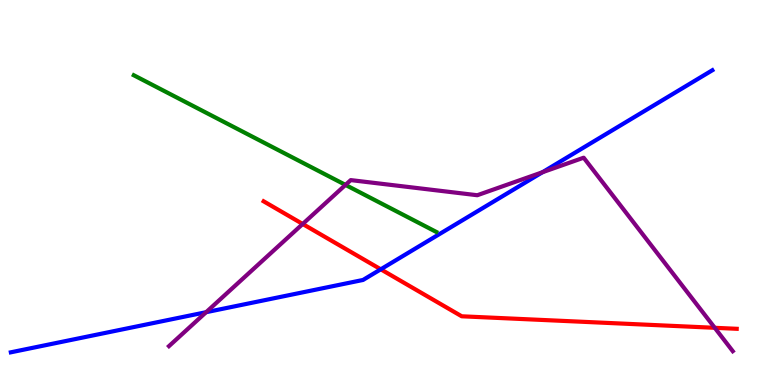[{'lines': ['blue', 'red'], 'intersections': [{'x': 4.91, 'y': 3.01}]}, {'lines': ['green', 'red'], 'intersections': []}, {'lines': ['purple', 'red'], 'intersections': [{'x': 3.91, 'y': 4.18}, {'x': 9.22, 'y': 1.49}]}, {'lines': ['blue', 'green'], 'intersections': []}, {'lines': ['blue', 'purple'], 'intersections': [{'x': 2.66, 'y': 1.89}, {'x': 7.0, 'y': 5.53}]}, {'lines': ['green', 'purple'], 'intersections': [{'x': 4.46, 'y': 5.2}]}]